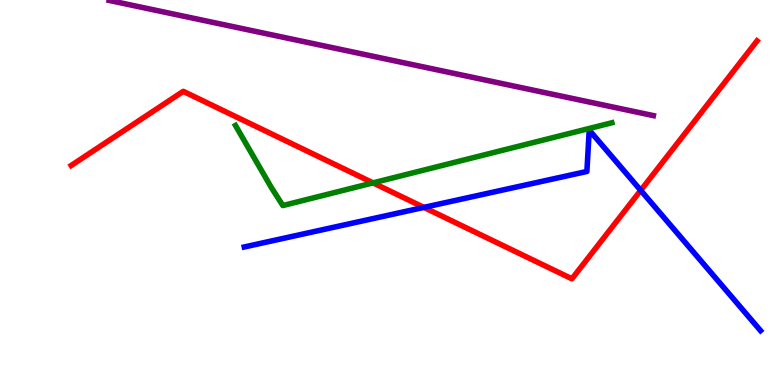[{'lines': ['blue', 'red'], 'intersections': [{'x': 5.47, 'y': 4.61}, {'x': 8.27, 'y': 5.06}]}, {'lines': ['green', 'red'], 'intersections': [{'x': 4.81, 'y': 5.25}]}, {'lines': ['purple', 'red'], 'intersections': []}, {'lines': ['blue', 'green'], 'intersections': []}, {'lines': ['blue', 'purple'], 'intersections': []}, {'lines': ['green', 'purple'], 'intersections': []}]